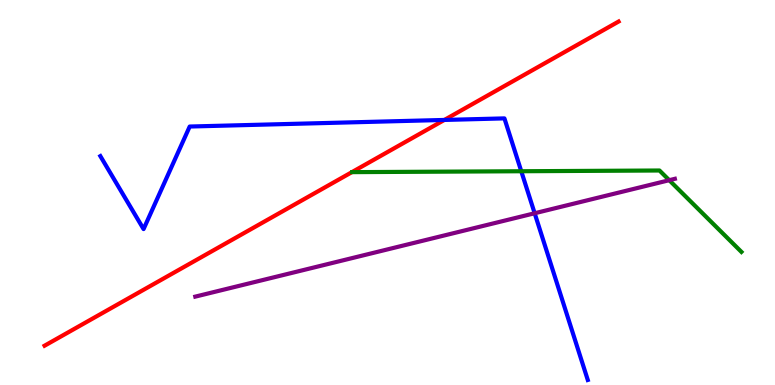[{'lines': ['blue', 'red'], 'intersections': [{'x': 5.73, 'y': 6.88}]}, {'lines': ['green', 'red'], 'intersections': []}, {'lines': ['purple', 'red'], 'intersections': []}, {'lines': ['blue', 'green'], 'intersections': [{'x': 6.73, 'y': 5.55}]}, {'lines': ['blue', 'purple'], 'intersections': [{'x': 6.9, 'y': 4.46}]}, {'lines': ['green', 'purple'], 'intersections': [{'x': 8.64, 'y': 5.32}]}]